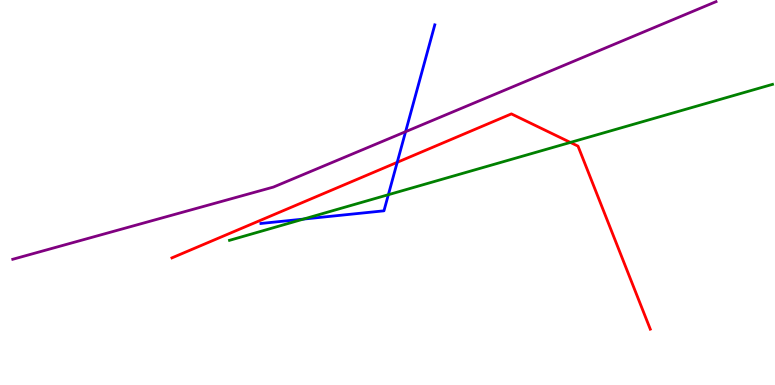[{'lines': ['blue', 'red'], 'intersections': [{'x': 5.13, 'y': 5.78}]}, {'lines': ['green', 'red'], 'intersections': [{'x': 7.36, 'y': 6.3}]}, {'lines': ['purple', 'red'], 'intersections': []}, {'lines': ['blue', 'green'], 'intersections': [{'x': 3.92, 'y': 4.31}, {'x': 5.01, 'y': 4.94}]}, {'lines': ['blue', 'purple'], 'intersections': [{'x': 5.23, 'y': 6.58}]}, {'lines': ['green', 'purple'], 'intersections': []}]